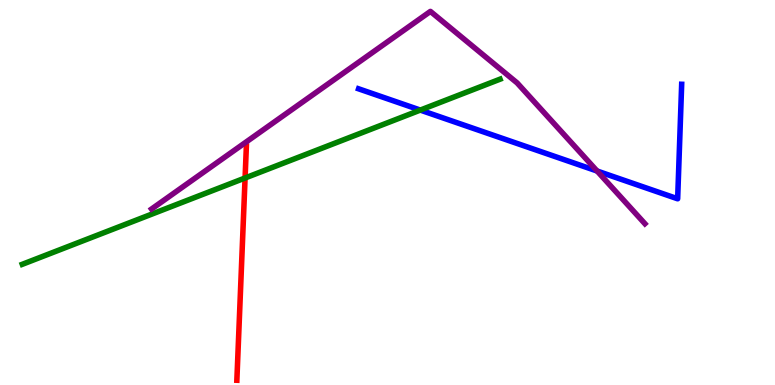[{'lines': ['blue', 'red'], 'intersections': []}, {'lines': ['green', 'red'], 'intersections': [{'x': 3.16, 'y': 5.38}]}, {'lines': ['purple', 'red'], 'intersections': []}, {'lines': ['blue', 'green'], 'intersections': [{'x': 5.42, 'y': 7.14}]}, {'lines': ['blue', 'purple'], 'intersections': [{'x': 7.7, 'y': 5.56}]}, {'lines': ['green', 'purple'], 'intersections': []}]